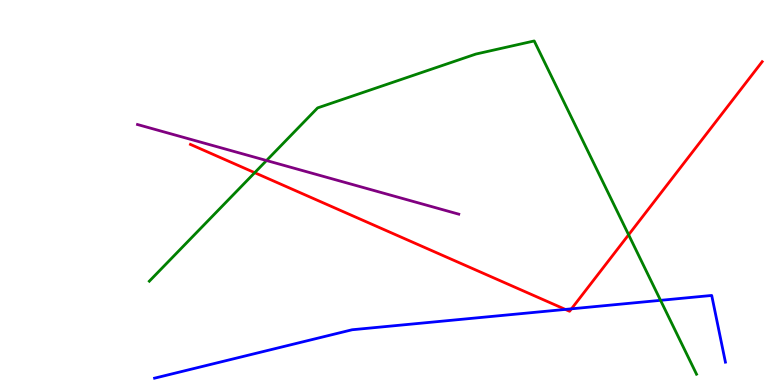[{'lines': ['blue', 'red'], 'intersections': [{'x': 7.3, 'y': 1.96}, {'x': 7.37, 'y': 1.98}]}, {'lines': ['green', 'red'], 'intersections': [{'x': 3.29, 'y': 5.51}, {'x': 8.11, 'y': 3.9}]}, {'lines': ['purple', 'red'], 'intersections': []}, {'lines': ['blue', 'green'], 'intersections': [{'x': 8.52, 'y': 2.2}]}, {'lines': ['blue', 'purple'], 'intersections': []}, {'lines': ['green', 'purple'], 'intersections': [{'x': 3.44, 'y': 5.83}]}]